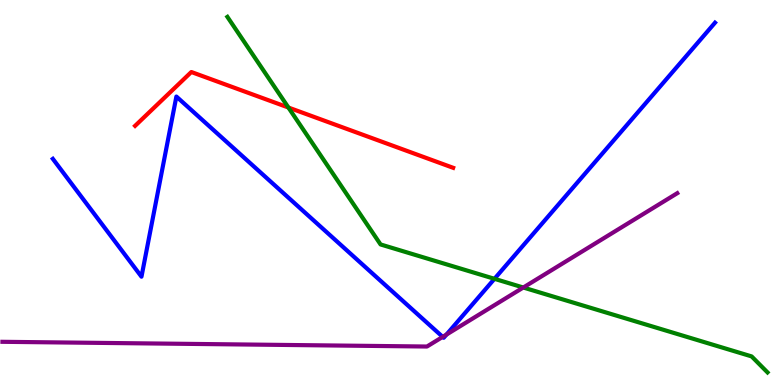[{'lines': ['blue', 'red'], 'intersections': []}, {'lines': ['green', 'red'], 'intersections': [{'x': 3.72, 'y': 7.21}]}, {'lines': ['purple', 'red'], 'intersections': []}, {'lines': ['blue', 'green'], 'intersections': [{'x': 6.38, 'y': 2.76}]}, {'lines': ['blue', 'purple'], 'intersections': [{'x': 5.71, 'y': 1.25}, {'x': 5.76, 'y': 1.31}]}, {'lines': ['green', 'purple'], 'intersections': [{'x': 6.75, 'y': 2.53}]}]